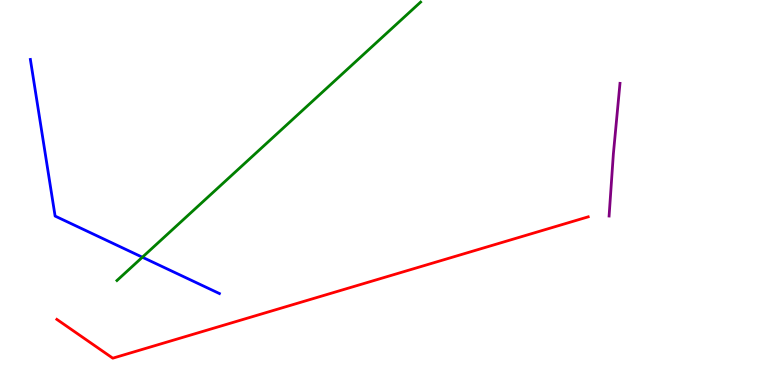[{'lines': ['blue', 'red'], 'intersections': []}, {'lines': ['green', 'red'], 'intersections': []}, {'lines': ['purple', 'red'], 'intersections': []}, {'lines': ['blue', 'green'], 'intersections': [{'x': 1.84, 'y': 3.32}]}, {'lines': ['blue', 'purple'], 'intersections': []}, {'lines': ['green', 'purple'], 'intersections': []}]